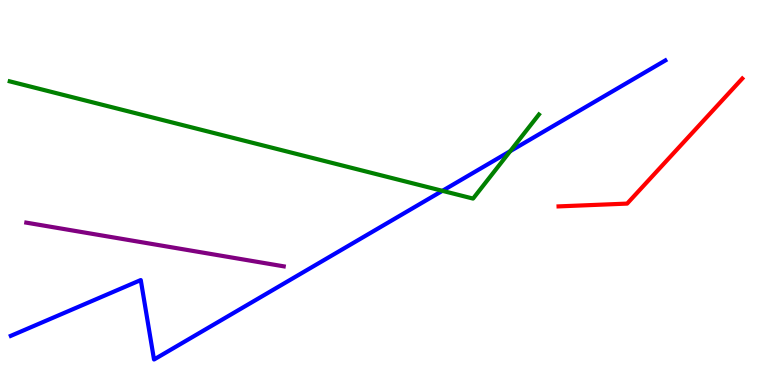[{'lines': ['blue', 'red'], 'intersections': []}, {'lines': ['green', 'red'], 'intersections': []}, {'lines': ['purple', 'red'], 'intersections': []}, {'lines': ['blue', 'green'], 'intersections': [{'x': 5.71, 'y': 5.04}, {'x': 6.58, 'y': 6.07}]}, {'lines': ['blue', 'purple'], 'intersections': []}, {'lines': ['green', 'purple'], 'intersections': []}]